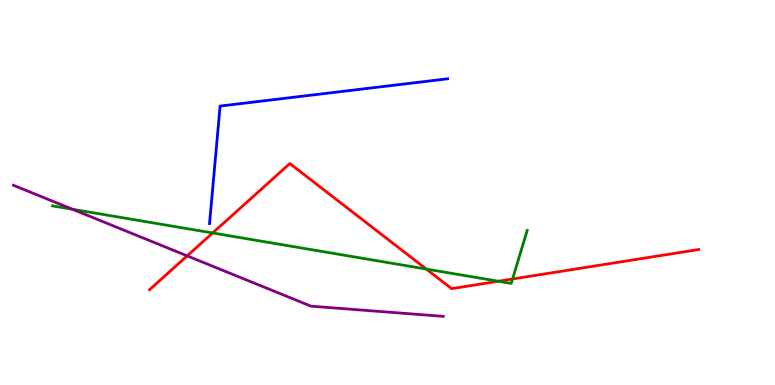[{'lines': ['blue', 'red'], 'intersections': []}, {'lines': ['green', 'red'], 'intersections': [{'x': 2.74, 'y': 3.95}, {'x': 5.5, 'y': 3.01}, {'x': 6.43, 'y': 2.69}, {'x': 6.61, 'y': 2.75}]}, {'lines': ['purple', 'red'], 'intersections': [{'x': 2.42, 'y': 3.35}]}, {'lines': ['blue', 'green'], 'intersections': []}, {'lines': ['blue', 'purple'], 'intersections': []}, {'lines': ['green', 'purple'], 'intersections': [{'x': 0.935, 'y': 4.56}]}]